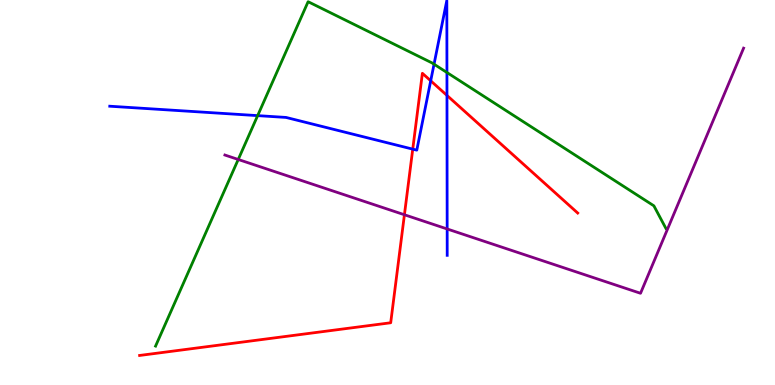[{'lines': ['blue', 'red'], 'intersections': [{'x': 5.33, 'y': 6.13}, {'x': 5.56, 'y': 7.9}, {'x': 5.77, 'y': 7.52}]}, {'lines': ['green', 'red'], 'intersections': []}, {'lines': ['purple', 'red'], 'intersections': [{'x': 5.22, 'y': 4.42}]}, {'lines': ['blue', 'green'], 'intersections': [{'x': 3.32, 'y': 7.0}, {'x': 5.6, 'y': 8.33}, {'x': 5.77, 'y': 8.12}]}, {'lines': ['blue', 'purple'], 'intersections': [{'x': 5.77, 'y': 4.05}]}, {'lines': ['green', 'purple'], 'intersections': [{'x': 3.07, 'y': 5.86}]}]